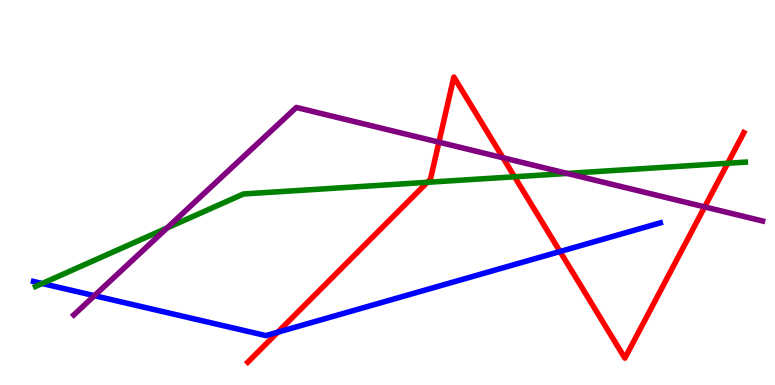[{'lines': ['blue', 'red'], 'intersections': [{'x': 3.58, 'y': 1.37}, {'x': 7.23, 'y': 3.47}]}, {'lines': ['green', 'red'], 'intersections': [{'x': 5.51, 'y': 5.26}, {'x': 6.64, 'y': 5.41}, {'x': 9.39, 'y': 5.76}]}, {'lines': ['purple', 'red'], 'intersections': [{'x': 5.66, 'y': 6.31}, {'x': 6.49, 'y': 5.9}, {'x': 9.09, 'y': 4.63}]}, {'lines': ['blue', 'green'], 'intersections': [{'x': 0.544, 'y': 2.64}]}, {'lines': ['blue', 'purple'], 'intersections': [{'x': 1.22, 'y': 2.32}]}, {'lines': ['green', 'purple'], 'intersections': [{'x': 2.16, 'y': 4.08}, {'x': 7.32, 'y': 5.5}]}]